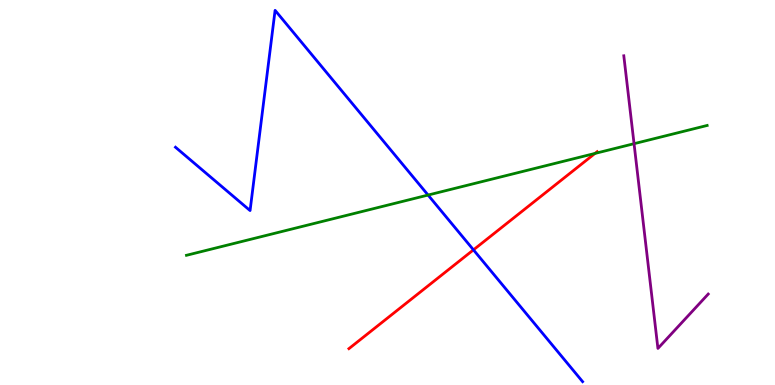[{'lines': ['blue', 'red'], 'intersections': [{'x': 6.11, 'y': 3.51}]}, {'lines': ['green', 'red'], 'intersections': [{'x': 7.68, 'y': 6.01}]}, {'lines': ['purple', 'red'], 'intersections': []}, {'lines': ['blue', 'green'], 'intersections': [{'x': 5.52, 'y': 4.93}]}, {'lines': ['blue', 'purple'], 'intersections': []}, {'lines': ['green', 'purple'], 'intersections': [{'x': 8.18, 'y': 6.27}]}]